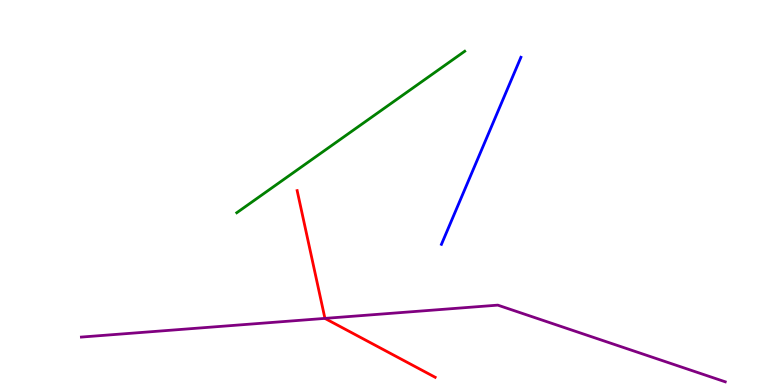[{'lines': ['blue', 'red'], 'intersections': []}, {'lines': ['green', 'red'], 'intersections': []}, {'lines': ['purple', 'red'], 'intersections': [{'x': 4.19, 'y': 1.73}]}, {'lines': ['blue', 'green'], 'intersections': []}, {'lines': ['blue', 'purple'], 'intersections': []}, {'lines': ['green', 'purple'], 'intersections': []}]